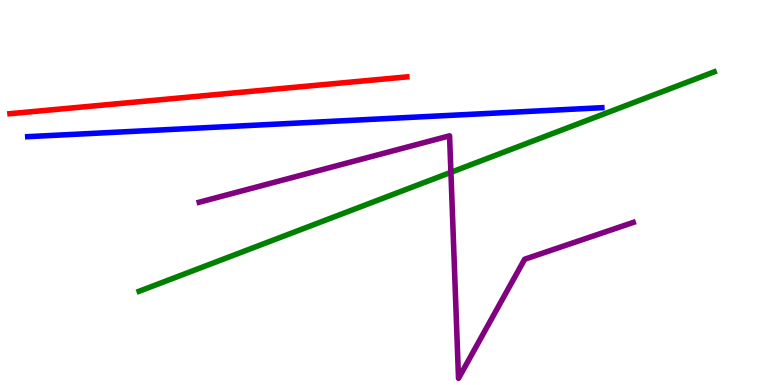[{'lines': ['blue', 'red'], 'intersections': []}, {'lines': ['green', 'red'], 'intersections': []}, {'lines': ['purple', 'red'], 'intersections': []}, {'lines': ['blue', 'green'], 'intersections': []}, {'lines': ['blue', 'purple'], 'intersections': []}, {'lines': ['green', 'purple'], 'intersections': [{'x': 5.82, 'y': 5.52}]}]